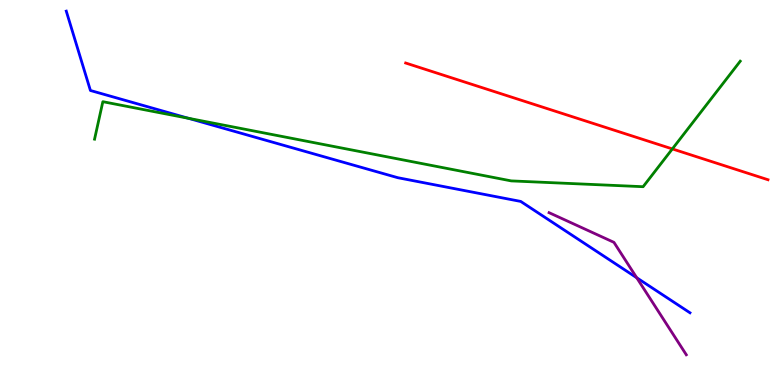[{'lines': ['blue', 'red'], 'intersections': []}, {'lines': ['green', 'red'], 'intersections': [{'x': 8.68, 'y': 6.13}]}, {'lines': ['purple', 'red'], 'intersections': []}, {'lines': ['blue', 'green'], 'intersections': [{'x': 2.43, 'y': 6.93}]}, {'lines': ['blue', 'purple'], 'intersections': [{'x': 8.22, 'y': 2.79}]}, {'lines': ['green', 'purple'], 'intersections': []}]